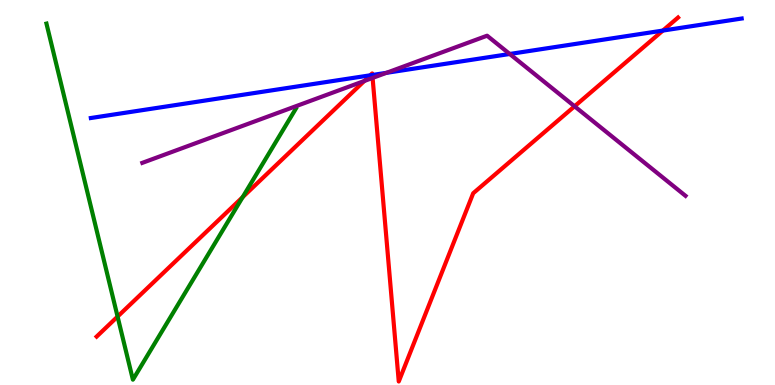[{'lines': ['blue', 'red'], 'intersections': [{'x': 4.78, 'y': 8.04}, {'x': 4.8, 'y': 8.05}, {'x': 8.55, 'y': 9.21}]}, {'lines': ['green', 'red'], 'intersections': [{'x': 1.52, 'y': 1.78}, {'x': 3.13, 'y': 4.88}]}, {'lines': ['purple', 'red'], 'intersections': [{'x': 4.7, 'y': 7.9}, {'x': 4.81, 'y': 7.98}, {'x': 7.41, 'y': 7.24}]}, {'lines': ['blue', 'green'], 'intersections': []}, {'lines': ['blue', 'purple'], 'intersections': [{'x': 4.99, 'y': 8.11}, {'x': 6.58, 'y': 8.6}]}, {'lines': ['green', 'purple'], 'intersections': []}]